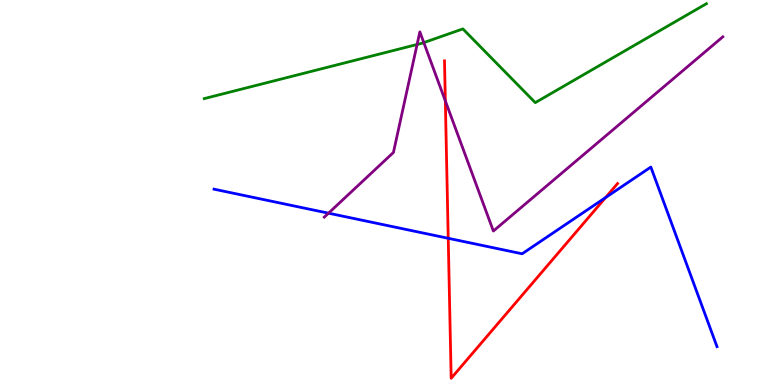[{'lines': ['blue', 'red'], 'intersections': [{'x': 5.78, 'y': 3.81}, {'x': 7.81, 'y': 4.87}]}, {'lines': ['green', 'red'], 'intersections': []}, {'lines': ['purple', 'red'], 'intersections': [{'x': 5.75, 'y': 7.38}]}, {'lines': ['blue', 'green'], 'intersections': []}, {'lines': ['blue', 'purple'], 'intersections': [{'x': 4.24, 'y': 4.46}]}, {'lines': ['green', 'purple'], 'intersections': [{'x': 5.38, 'y': 8.84}, {'x': 5.47, 'y': 8.89}]}]